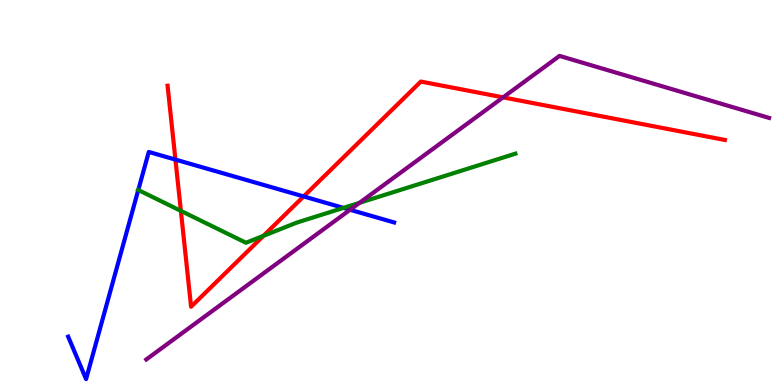[{'lines': ['blue', 'red'], 'intersections': [{'x': 2.26, 'y': 5.85}, {'x': 3.92, 'y': 4.9}]}, {'lines': ['green', 'red'], 'intersections': [{'x': 2.33, 'y': 4.52}, {'x': 3.4, 'y': 3.87}]}, {'lines': ['purple', 'red'], 'intersections': [{'x': 6.49, 'y': 7.47}]}, {'lines': ['blue', 'green'], 'intersections': [{'x': 1.78, 'y': 5.07}, {'x': 4.43, 'y': 4.6}]}, {'lines': ['blue', 'purple'], 'intersections': [{'x': 4.52, 'y': 4.55}]}, {'lines': ['green', 'purple'], 'intersections': [{'x': 4.64, 'y': 4.73}]}]